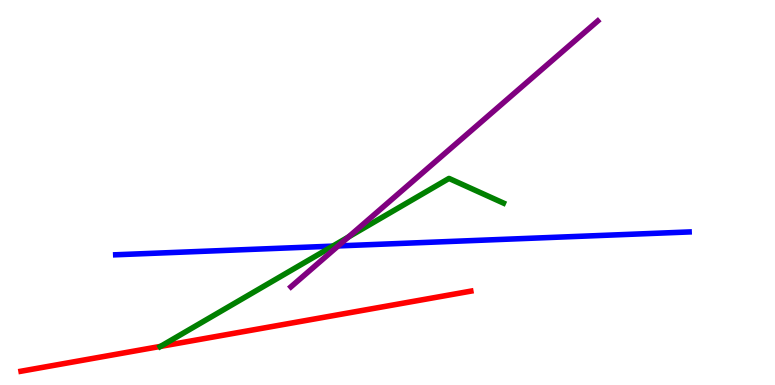[{'lines': ['blue', 'red'], 'intersections': []}, {'lines': ['green', 'red'], 'intersections': [{'x': 2.07, 'y': 1.0}]}, {'lines': ['purple', 'red'], 'intersections': []}, {'lines': ['blue', 'green'], 'intersections': [{'x': 4.29, 'y': 3.61}]}, {'lines': ['blue', 'purple'], 'intersections': [{'x': 4.36, 'y': 3.61}]}, {'lines': ['green', 'purple'], 'intersections': [{'x': 4.5, 'y': 3.85}]}]